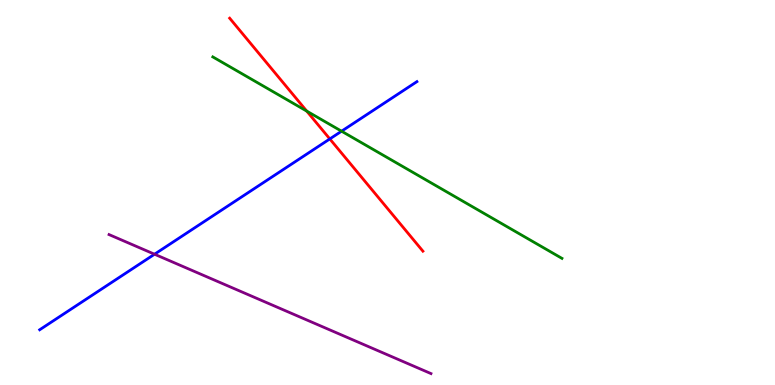[{'lines': ['blue', 'red'], 'intersections': [{'x': 4.26, 'y': 6.39}]}, {'lines': ['green', 'red'], 'intersections': [{'x': 3.96, 'y': 7.11}]}, {'lines': ['purple', 'red'], 'intersections': []}, {'lines': ['blue', 'green'], 'intersections': [{'x': 4.41, 'y': 6.59}]}, {'lines': ['blue', 'purple'], 'intersections': [{'x': 1.99, 'y': 3.4}]}, {'lines': ['green', 'purple'], 'intersections': []}]